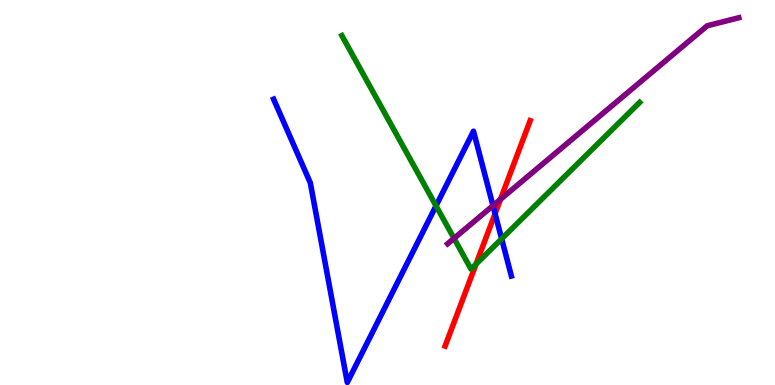[{'lines': ['blue', 'red'], 'intersections': [{'x': 6.39, 'y': 4.45}]}, {'lines': ['green', 'red'], 'intersections': [{'x': 6.14, 'y': 3.14}]}, {'lines': ['purple', 'red'], 'intersections': [{'x': 6.46, 'y': 4.82}]}, {'lines': ['blue', 'green'], 'intersections': [{'x': 5.63, 'y': 4.65}, {'x': 6.47, 'y': 3.8}]}, {'lines': ['blue', 'purple'], 'intersections': [{'x': 6.36, 'y': 4.66}]}, {'lines': ['green', 'purple'], 'intersections': [{'x': 5.86, 'y': 3.81}]}]